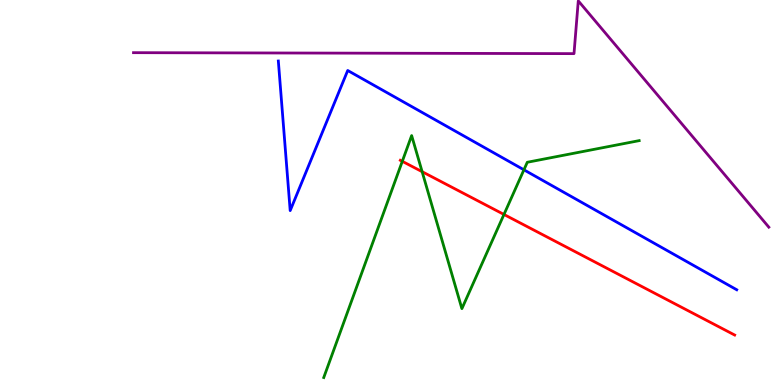[{'lines': ['blue', 'red'], 'intersections': []}, {'lines': ['green', 'red'], 'intersections': [{'x': 5.19, 'y': 5.81}, {'x': 5.45, 'y': 5.54}, {'x': 6.5, 'y': 4.43}]}, {'lines': ['purple', 'red'], 'intersections': []}, {'lines': ['blue', 'green'], 'intersections': [{'x': 6.76, 'y': 5.59}]}, {'lines': ['blue', 'purple'], 'intersections': []}, {'lines': ['green', 'purple'], 'intersections': []}]